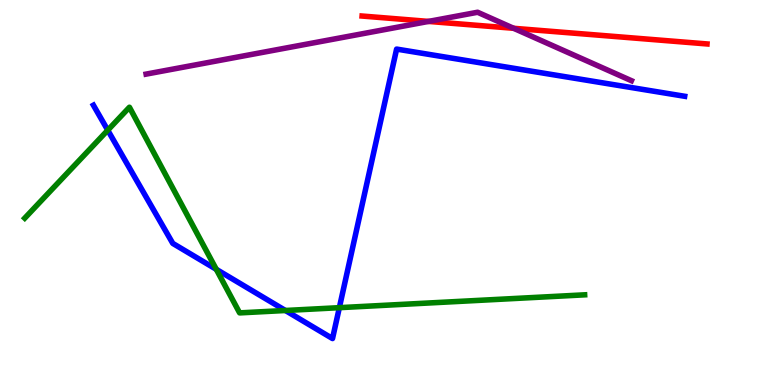[{'lines': ['blue', 'red'], 'intersections': []}, {'lines': ['green', 'red'], 'intersections': []}, {'lines': ['purple', 'red'], 'intersections': [{'x': 5.53, 'y': 9.44}, {'x': 6.63, 'y': 9.27}]}, {'lines': ['blue', 'green'], 'intersections': [{'x': 1.39, 'y': 6.62}, {'x': 2.79, 'y': 3.0}, {'x': 3.68, 'y': 1.94}, {'x': 4.38, 'y': 2.01}]}, {'lines': ['blue', 'purple'], 'intersections': []}, {'lines': ['green', 'purple'], 'intersections': []}]